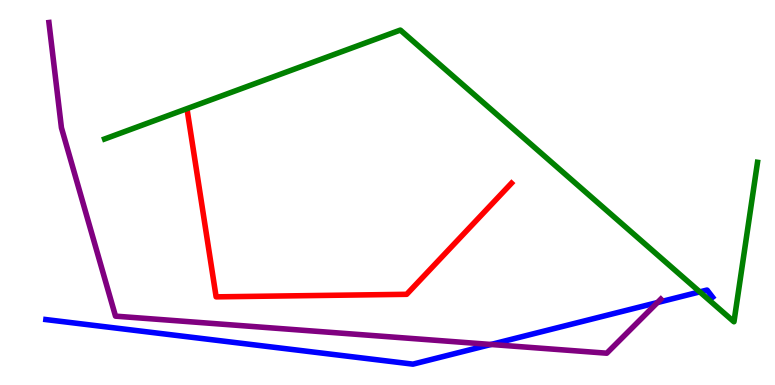[{'lines': ['blue', 'red'], 'intersections': []}, {'lines': ['green', 'red'], 'intersections': []}, {'lines': ['purple', 'red'], 'intersections': []}, {'lines': ['blue', 'green'], 'intersections': [{'x': 9.03, 'y': 2.42}]}, {'lines': ['blue', 'purple'], 'intersections': [{'x': 6.34, 'y': 1.05}, {'x': 8.48, 'y': 2.14}]}, {'lines': ['green', 'purple'], 'intersections': []}]